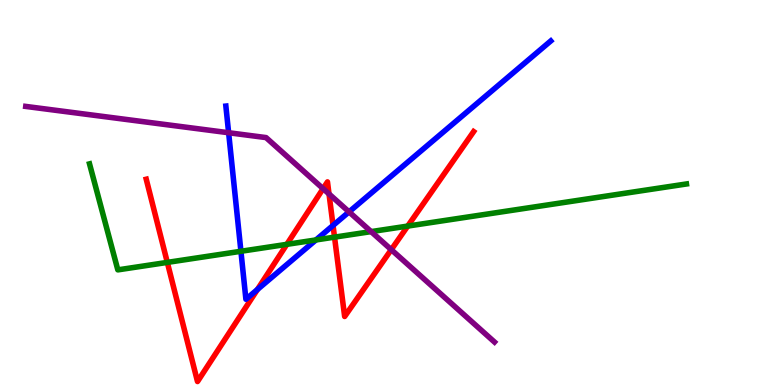[{'lines': ['blue', 'red'], 'intersections': [{'x': 3.32, 'y': 2.48}, {'x': 4.3, 'y': 4.14}]}, {'lines': ['green', 'red'], 'intersections': [{'x': 2.16, 'y': 3.18}, {'x': 3.7, 'y': 3.65}, {'x': 4.32, 'y': 3.84}, {'x': 5.26, 'y': 4.13}]}, {'lines': ['purple', 'red'], 'intersections': [{'x': 4.17, 'y': 5.1}, {'x': 4.25, 'y': 4.96}, {'x': 5.05, 'y': 3.52}]}, {'lines': ['blue', 'green'], 'intersections': [{'x': 3.11, 'y': 3.47}, {'x': 4.08, 'y': 3.77}]}, {'lines': ['blue', 'purple'], 'intersections': [{'x': 2.95, 'y': 6.55}, {'x': 4.5, 'y': 4.5}]}, {'lines': ['green', 'purple'], 'intersections': [{'x': 4.79, 'y': 3.98}]}]